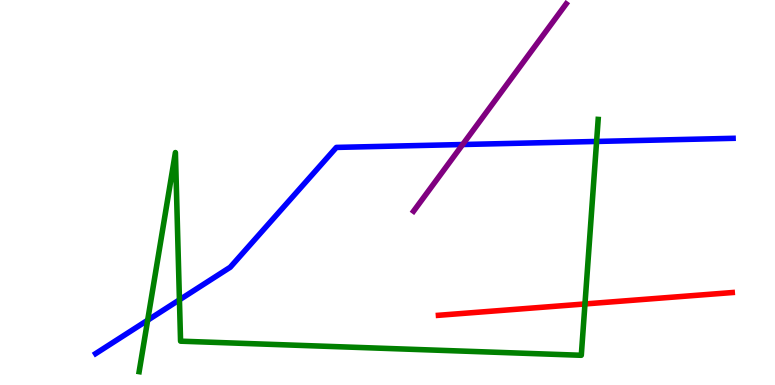[{'lines': ['blue', 'red'], 'intersections': []}, {'lines': ['green', 'red'], 'intersections': [{'x': 7.55, 'y': 2.11}]}, {'lines': ['purple', 'red'], 'intersections': []}, {'lines': ['blue', 'green'], 'intersections': [{'x': 1.91, 'y': 1.68}, {'x': 2.32, 'y': 2.21}, {'x': 7.7, 'y': 6.33}]}, {'lines': ['blue', 'purple'], 'intersections': [{'x': 5.97, 'y': 6.25}]}, {'lines': ['green', 'purple'], 'intersections': []}]